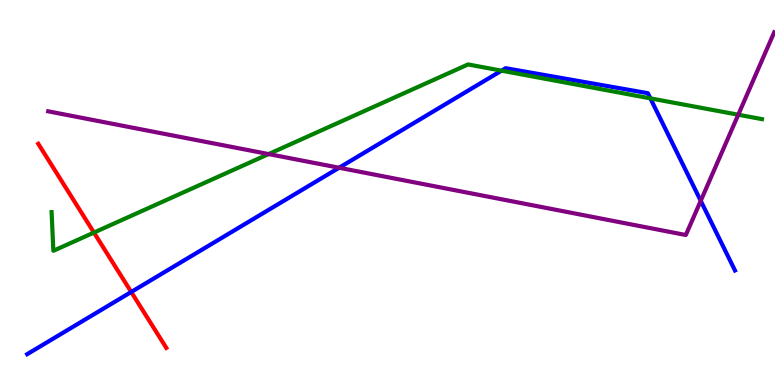[{'lines': ['blue', 'red'], 'intersections': [{'x': 1.69, 'y': 2.42}]}, {'lines': ['green', 'red'], 'intersections': [{'x': 1.21, 'y': 3.96}]}, {'lines': ['purple', 'red'], 'intersections': []}, {'lines': ['blue', 'green'], 'intersections': [{'x': 6.47, 'y': 8.16}, {'x': 8.39, 'y': 7.45}]}, {'lines': ['blue', 'purple'], 'intersections': [{'x': 4.38, 'y': 5.64}, {'x': 9.04, 'y': 4.78}]}, {'lines': ['green', 'purple'], 'intersections': [{'x': 3.47, 'y': 6.0}, {'x': 9.53, 'y': 7.02}]}]